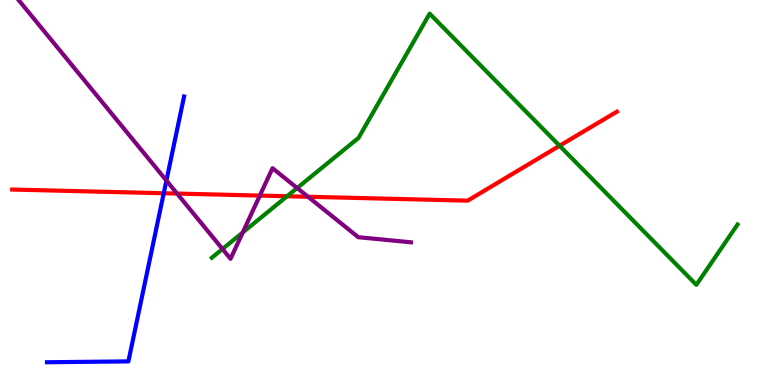[{'lines': ['blue', 'red'], 'intersections': [{'x': 2.11, 'y': 4.98}]}, {'lines': ['green', 'red'], 'intersections': [{'x': 3.7, 'y': 4.9}, {'x': 7.22, 'y': 6.21}]}, {'lines': ['purple', 'red'], 'intersections': [{'x': 2.28, 'y': 4.97}, {'x': 3.35, 'y': 4.92}, {'x': 3.97, 'y': 4.89}]}, {'lines': ['blue', 'green'], 'intersections': []}, {'lines': ['blue', 'purple'], 'intersections': [{'x': 2.15, 'y': 5.31}]}, {'lines': ['green', 'purple'], 'intersections': [{'x': 2.87, 'y': 3.53}, {'x': 3.13, 'y': 3.96}, {'x': 3.83, 'y': 5.12}]}]